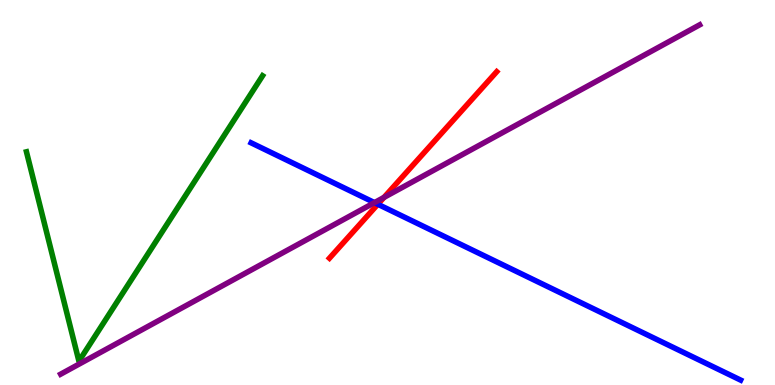[{'lines': ['blue', 'red'], 'intersections': [{'x': 4.88, 'y': 4.69}]}, {'lines': ['green', 'red'], 'intersections': []}, {'lines': ['purple', 'red'], 'intersections': [{'x': 4.95, 'y': 4.87}]}, {'lines': ['blue', 'green'], 'intersections': []}, {'lines': ['blue', 'purple'], 'intersections': [{'x': 4.83, 'y': 4.74}]}, {'lines': ['green', 'purple'], 'intersections': []}]